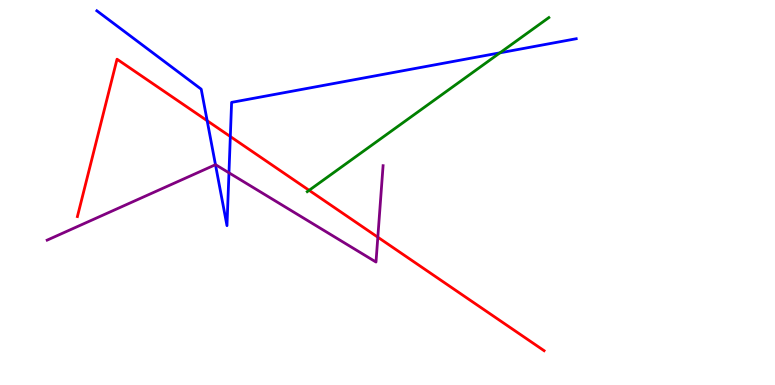[{'lines': ['blue', 'red'], 'intersections': [{'x': 2.67, 'y': 6.86}, {'x': 2.97, 'y': 6.45}]}, {'lines': ['green', 'red'], 'intersections': [{'x': 3.99, 'y': 5.06}]}, {'lines': ['purple', 'red'], 'intersections': [{'x': 4.88, 'y': 3.84}]}, {'lines': ['blue', 'green'], 'intersections': [{'x': 6.45, 'y': 8.63}]}, {'lines': ['blue', 'purple'], 'intersections': [{'x': 2.78, 'y': 5.72}, {'x': 2.95, 'y': 5.51}]}, {'lines': ['green', 'purple'], 'intersections': []}]